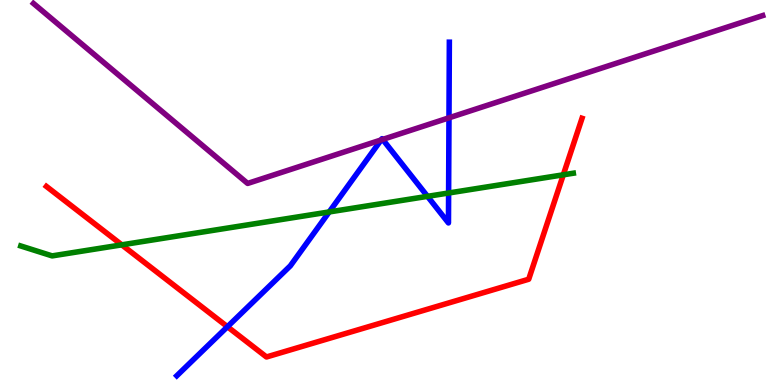[{'lines': ['blue', 'red'], 'intersections': [{'x': 2.93, 'y': 1.51}]}, {'lines': ['green', 'red'], 'intersections': [{'x': 1.57, 'y': 3.64}, {'x': 7.27, 'y': 5.46}]}, {'lines': ['purple', 'red'], 'intersections': []}, {'lines': ['blue', 'green'], 'intersections': [{'x': 4.25, 'y': 4.49}, {'x': 5.52, 'y': 4.9}, {'x': 5.79, 'y': 4.99}]}, {'lines': ['blue', 'purple'], 'intersections': [{'x': 4.92, 'y': 6.37}, {'x': 4.94, 'y': 6.38}, {'x': 5.79, 'y': 6.94}]}, {'lines': ['green', 'purple'], 'intersections': []}]